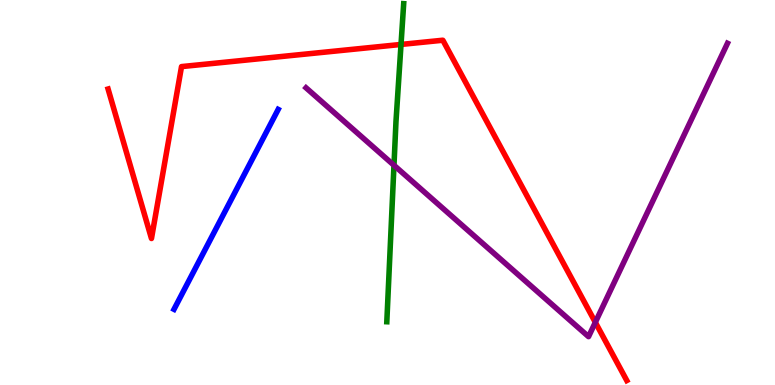[{'lines': ['blue', 'red'], 'intersections': []}, {'lines': ['green', 'red'], 'intersections': [{'x': 5.17, 'y': 8.85}]}, {'lines': ['purple', 'red'], 'intersections': [{'x': 7.68, 'y': 1.63}]}, {'lines': ['blue', 'green'], 'intersections': []}, {'lines': ['blue', 'purple'], 'intersections': []}, {'lines': ['green', 'purple'], 'intersections': [{'x': 5.08, 'y': 5.71}]}]